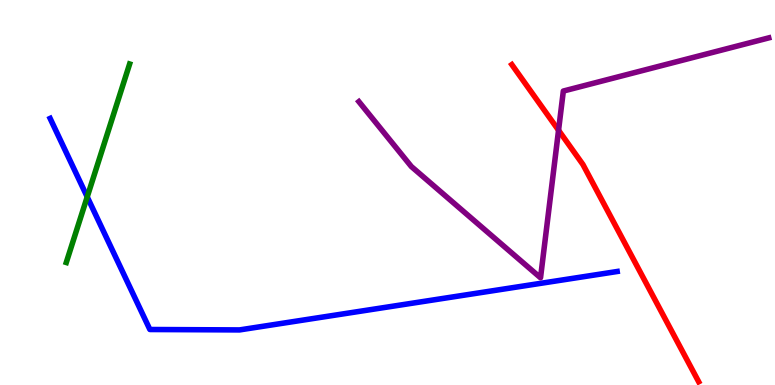[{'lines': ['blue', 'red'], 'intersections': []}, {'lines': ['green', 'red'], 'intersections': []}, {'lines': ['purple', 'red'], 'intersections': [{'x': 7.21, 'y': 6.62}]}, {'lines': ['blue', 'green'], 'intersections': [{'x': 1.13, 'y': 4.89}]}, {'lines': ['blue', 'purple'], 'intersections': []}, {'lines': ['green', 'purple'], 'intersections': []}]